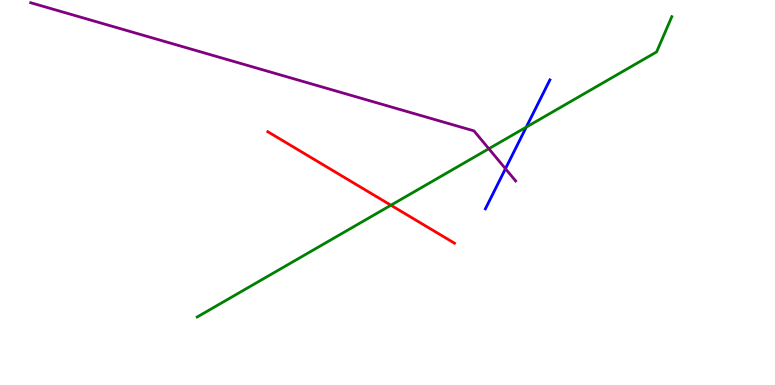[{'lines': ['blue', 'red'], 'intersections': []}, {'lines': ['green', 'red'], 'intersections': [{'x': 5.04, 'y': 4.67}]}, {'lines': ['purple', 'red'], 'intersections': []}, {'lines': ['blue', 'green'], 'intersections': [{'x': 6.79, 'y': 6.7}]}, {'lines': ['blue', 'purple'], 'intersections': [{'x': 6.52, 'y': 5.62}]}, {'lines': ['green', 'purple'], 'intersections': [{'x': 6.31, 'y': 6.14}]}]